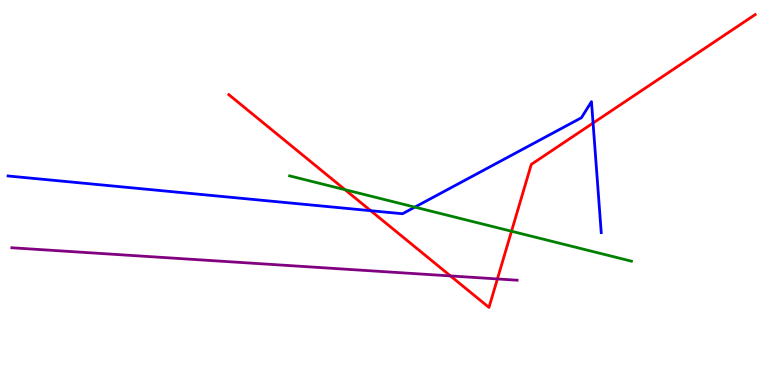[{'lines': ['blue', 'red'], 'intersections': [{'x': 4.78, 'y': 4.53}, {'x': 7.65, 'y': 6.8}]}, {'lines': ['green', 'red'], 'intersections': [{'x': 4.45, 'y': 5.07}, {'x': 6.6, 'y': 3.99}]}, {'lines': ['purple', 'red'], 'intersections': [{'x': 5.81, 'y': 2.83}, {'x': 6.42, 'y': 2.75}]}, {'lines': ['blue', 'green'], 'intersections': [{'x': 5.35, 'y': 4.62}]}, {'lines': ['blue', 'purple'], 'intersections': []}, {'lines': ['green', 'purple'], 'intersections': []}]